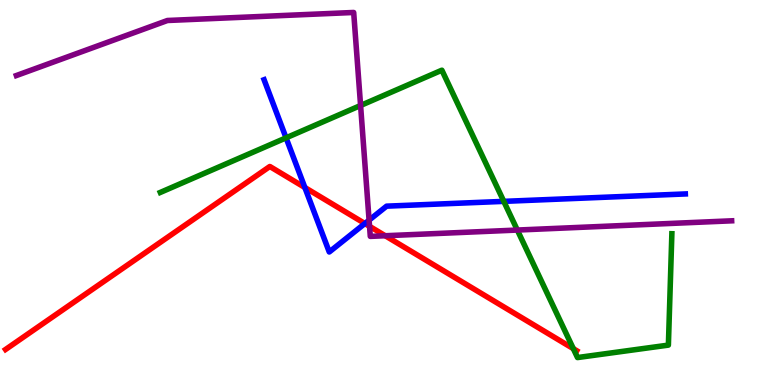[{'lines': ['blue', 'red'], 'intersections': [{'x': 3.93, 'y': 5.13}, {'x': 4.71, 'y': 4.19}]}, {'lines': ['green', 'red'], 'intersections': [{'x': 7.4, 'y': 0.944}]}, {'lines': ['purple', 'red'], 'intersections': [{'x': 4.77, 'y': 4.12}, {'x': 4.97, 'y': 3.88}]}, {'lines': ['blue', 'green'], 'intersections': [{'x': 3.69, 'y': 6.42}, {'x': 6.5, 'y': 4.77}]}, {'lines': ['blue', 'purple'], 'intersections': [{'x': 4.76, 'y': 4.28}]}, {'lines': ['green', 'purple'], 'intersections': [{'x': 4.65, 'y': 7.26}, {'x': 6.68, 'y': 4.02}]}]